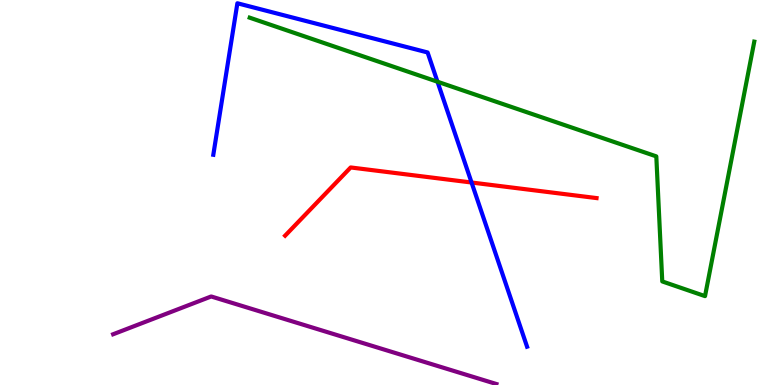[{'lines': ['blue', 'red'], 'intersections': [{'x': 6.08, 'y': 5.26}]}, {'lines': ['green', 'red'], 'intersections': []}, {'lines': ['purple', 'red'], 'intersections': []}, {'lines': ['blue', 'green'], 'intersections': [{'x': 5.65, 'y': 7.88}]}, {'lines': ['blue', 'purple'], 'intersections': []}, {'lines': ['green', 'purple'], 'intersections': []}]